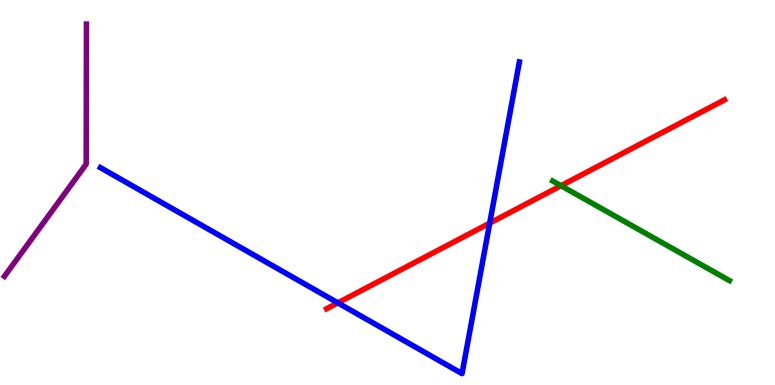[{'lines': ['blue', 'red'], 'intersections': [{'x': 4.36, 'y': 2.13}, {'x': 6.32, 'y': 4.2}]}, {'lines': ['green', 'red'], 'intersections': [{'x': 7.24, 'y': 5.18}]}, {'lines': ['purple', 'red'], 'intersections': []}, {'lines': ['blue', 'green'], 'intersections': []}, {'lines': ['blue', 'purple'], 'intersections': []}, {'lines': ['green', 'purple'], 'intersections': []}]